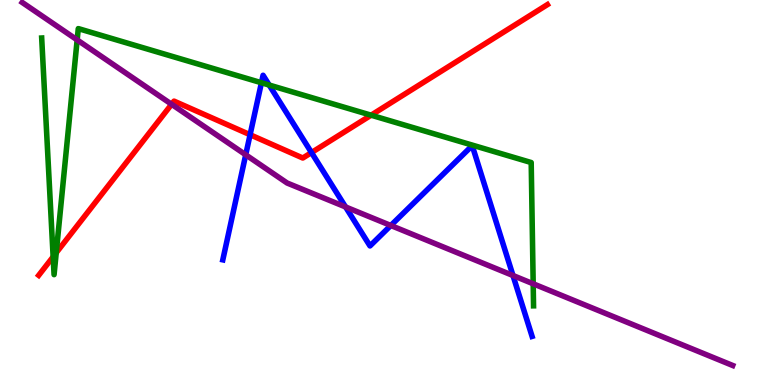[{'lines': ['blue', 'red'], 'intersections': [{'x': 3.23, 'y': 6.5}, {'x': 4.02, 'y': 6.04}]}, {'lines': ['green', 'red'], 'intersections': [{'x': 0.686, 'y': 3.33}, {'x': 0.726, 'y': 3.43}, {'x': 4.79, 'y': 7.01}]}, {'lines': ['purple', 'red'], 'intersections': [{'x': 2.21, 'y': 7.29}]}, {'lines': ['blue', 'green'], 'intersections': [{'x': 3.37, 'y': 7.85}, {'x': 3.47, 'y': 7.79}]}, {'lines': ['blue', 'purple'], 'intersections': [{'x': 3.17, 'y': 5.98}, {'x': 4.46, 'y': 4.62}, {'x': 5.04, 'y': 4.14}, {'x': 6.62, 'y': 2.84}]}, {'lines': ['green', 'purple'], 'intersections': [{'x': 0.996, 'y': 8.96}, {'x': 6.88, 'y': 2.63}]}]